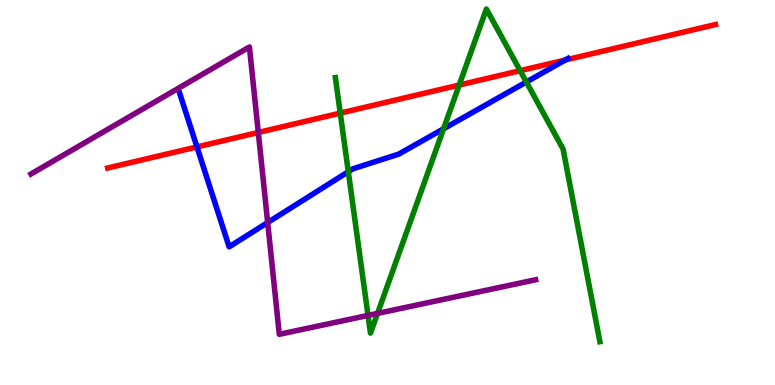[{'lines': ['blue', 'red'], 'intersections': [{'x': 2.54, 'y': 6.18}, {'x': 7.29, 'y': 8.44}]}, {'lines': ['green', 'red'], 'intersections': [{'x': 4.39, 'y': 7.06}, {'x': 5.93, 'y': 7.79}, {'x': 6.71, 'y': 8.16}]}, {'lines': ['purple', 'red'], 'intersections': [{'x': 3.33, 'y': 6.56}]}, {'lines': ['blue', 'green'], 'intersections': [{'x': 4.49, 'y': 5.54}, {'x': 5.72, 'y': 6.65}, {'x': 6.79, 'y': 7.87}]}, {'lines': ['blue', 'purple'], 'intersections': [{'x': 3.45, 'y': 4.22}]}, {'lines': ['green', 'purple'], 'intersections': [{'x': 4.75, 'y': 1.81}, {'x': 4.87, 'y': 1.86}]}]